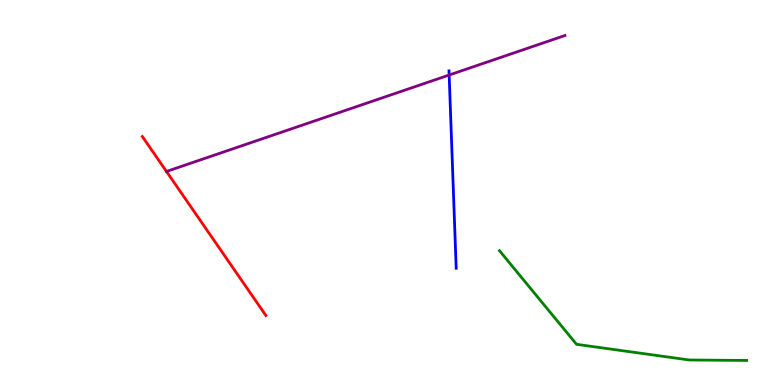[{'lines': ['blue', 'red'], 'intersections': []}, {'lines': ['green', 'red'], 'intersections': []}, {'lines': ['purple', 'red'], 'intersections': []}, {'lines': ['blue', 'green'], 'intersections': []}, {'lines': ['blue', 'purple'], 'intersections': [{'x': 5.8, 'y': 8.05}]}, {'lines': ['green', 'purple'], 'intersections': []}]